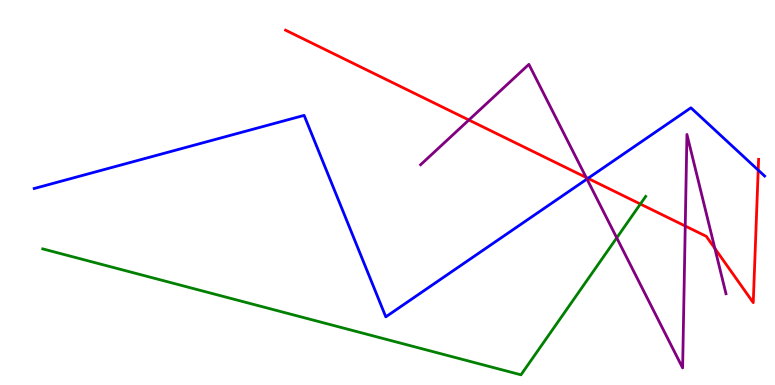[{'lines': ['blue', 'red'], 'intersections': [{'x': 7.59, 'y': 5.37}, {'x': 9.78, 'y': 5.58}]}, {'lines': ['green', 'red'], 'intersections': [{'x': 8.26, 'y': 4.7}]}, {'lines': ['purple', 'red'], 'intersections': [{'x': 6.05, 'y': 6.88}, {'x': 7.56, 'y': 5.39}, {'x': 8.84, 'y': 4.13}, {'x': 9.22, 'y': 3.55}]}, {'lines': ['blue', 'green'], 'intersections': []}, {'lines': ['blue', 'purple'], 'intersections': [{'x': 7.57, 'y': 5.35}]}, {'lines': ['green', 'purple'], 'intersections': [{'x': 7.96, 'y': 3.82}]}]